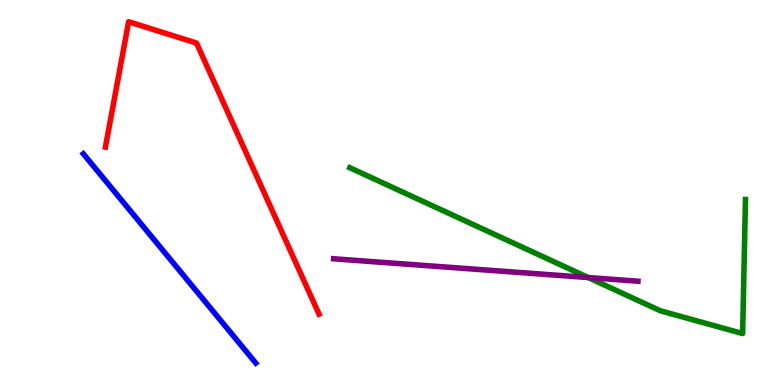[{'lines': ['blue', 'red'], 'intersections': []}, {'lines': ['green', 'red'], 'intersections': []}, {'lines': ['purple', 'red'], 'intersections': []}, {'lines': ['blue', 'green'], 'intersections': []}, {'lines': ['blue', 'purple'], 'intersections': []}, {'lines': ['green', 'purple'], 'intersections': [{'x': 7.59, 'y': 2.79}]}]